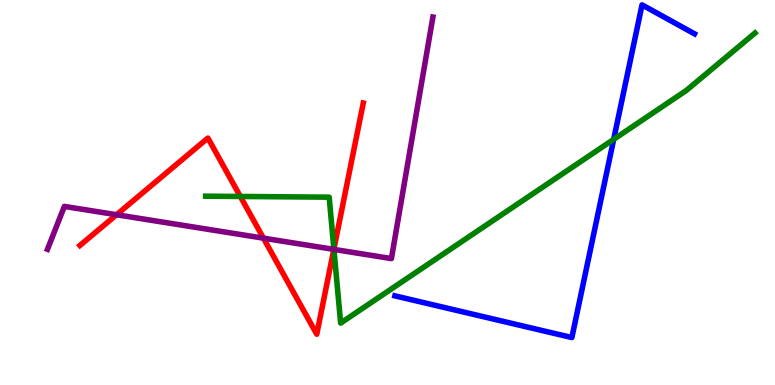[{'lines': ['blue', 'red'], 'intersections': []}, {'lines': ['green', 'red'], 'intersections': [{'x': 3.1, 'y': 4.9}, {'x': 4.31, 'y': 3.53}]}, {'lines': ['purple', 'red'], 'intersections': [{'x': 1.5, 'y': 4.42}, {'x': 3.4, 'y': 3.81}, {'x': 4.31, 'y': 3.52}]}, {'lines': ['blue', 'green'], 'intersections': [{'x': 7.92, 'y': 6.38}]}, {'lines': ['blue', 'purple'], 'intersections': []}, {'lines': ['green', 'purple'], 'intersections': [{'x': 4.31, 'y': 3.52}]}]